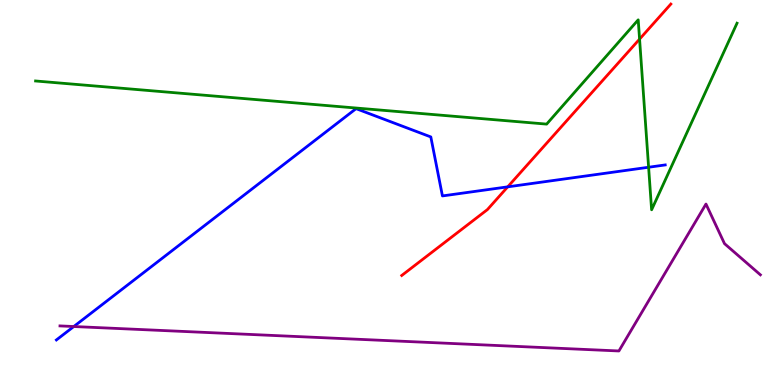[{'lines': ['blue', 'red'], 'intersections': [{'x': 6.55, 'y': 5.15}]}, {'lines': ['green', 'red'], 'intersections': [{'x': 8.25, 'y': 8.98}]}, {'lines': ['purple', 'red'], 'intersections': []}, {'lines': ['blue', 'green'], 'intersections': [{'x': 8.37, 'y': 5.66}]}, {'lines': ['blue', 'purple'], 'intersections': [{'x': 0.952, 'y': 1.52}]}, {'lines': ['green', 'purple'], 'intersections': []}]